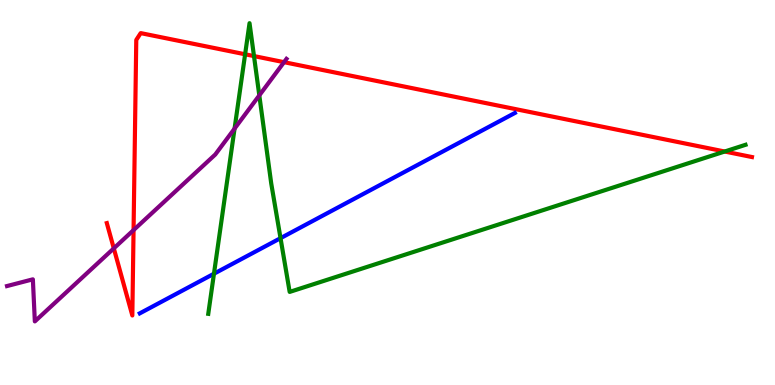[{'lines': ['blue', 'red'], 'intersections': []}, {'lines': ['green', 'red'], 'intersections': [{'x': 3.16, 'y': 8.59}, {'x': 3.28, 'y': 8.54}, {'x': 9.35, 'y': 6.06}]}, {'lines': ['purple', 'red'], 'intersections': [{'x': 1.47, 'y': 3.55}, {'x': 1.72, 'y': 4.02}, {'x': 3.66, 'y': 8.39}]}, {'lines': ['blue', 'green'], 'intersections': [{'x': 2.76, 'y': 2.89}, {'x': 3.62, 'y': 3.81}]}, {'lines': ['blue', 'purple'], 'intersections': []}, {'lines': ['green', 'purple'], 'intersections': [{'x': 3.03, 'y': 6.66}, {'x': 3.35, 'y': 7.52}]}]